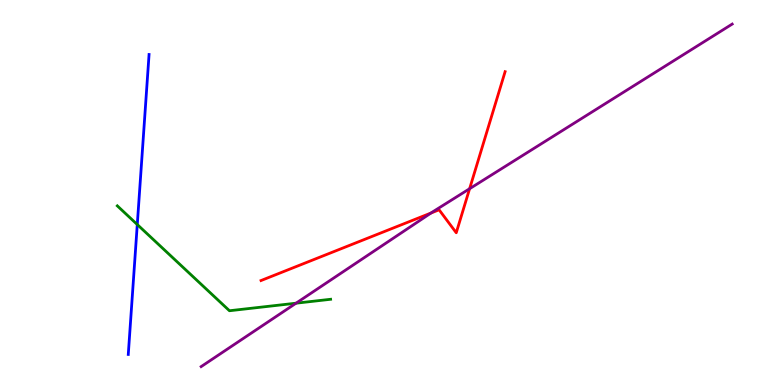[{'lines': ['blue', 'red'], 'intersections': []}, {'lines': ['green', 'red'], 'intersections': []}, {'lines': ['purple', 'red'], 'intersections': [{'x': 5.56, 'y': 4.47}, {'x': 6.06, 'y': 5.1}]}, {'lines': ['blue', 'green'], 'intersections': [{'x': 1.77, 'y': 4.17}]}, {'lines': ['blue', 'purple'], 'intersections': []}, {'lines': ['green', 'purple'], 'intersections': [{'x': 3.82, 'y': 2.12}]}]